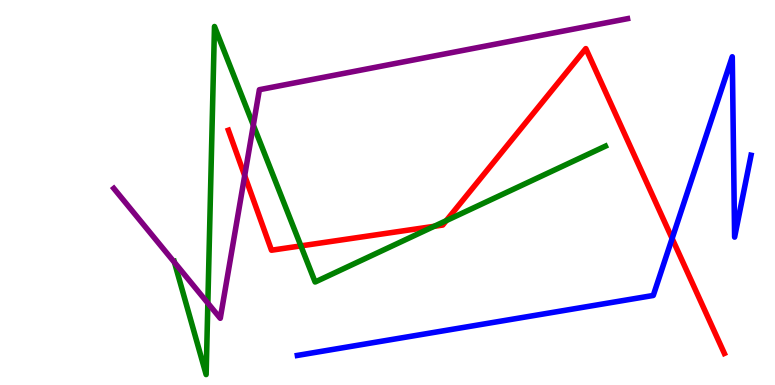[{'lines': ['blue', 'red'], 'intersections': [{'x': 8.67, 'y': 3.81}]}, {'lines': ['green', 'red'], 'intersections': [{'x': 3.88, 'y': 3.61}, {'x': 5.6, 'y': 4.12}, {'x': 5.76, 'y': 4.27}]}, {'lines': ['purple', 'red'], 'intersections': [{'x': 3.16, 'y': 5.44}]}, {'lines': ['blue', 'green'], 'intersections': []}, {'lines': ['blue', 'purple'], 'intersections': []}, {'lines': ['green', 'purple'], 'intersections': [{'x': 2.25, 'y': 3.18}, {'x': 2.68, 'y': 2.13}, {'x': 3.27, 'y': 6.75}]}]